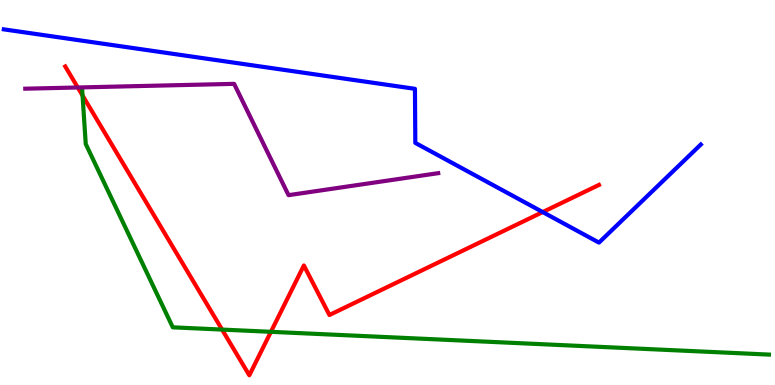[{'lines': ['blue', 'red'], 'intersections': [{'x': 7.0, 'y': 4.49}]}, {'lines': ['green', 'red'], 'intersections': [{'x': 1.07, 'y': 7.52}, {'x': 2.87, 'y': 1.44}, {'x': 3.5, 'y': 1.38}]}, {'lines': ['purple', 'red'], 'intersections': [{'x': 1.0, 'y': 7.73}]}, {'lines': ['blue', 'green'], 'intersections': []}, {'lines': ['blue', 'purple'], 'intersections': []}, {'lines': ['green', 'purple'], 'intersections': []}]